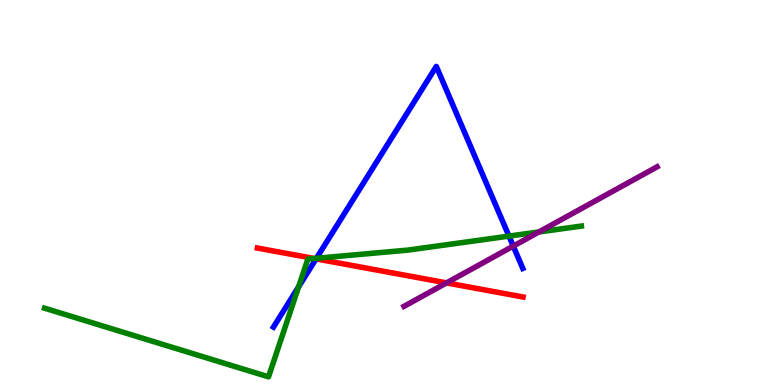[{'lines': ['blue', 'red'], 'intersections': [{'x': 4.08, 'y': 3.28}]}, {'lines': ['green', 'red'], 'intersections': [{'x': 4.05, 'y': 3.29}]}, {'lines': ['purple', 'red'], 'intersections': [{'x': 5.76, 'y': 2.65}]}, {'lines': ['blue', 'green'], 'intersections': [{'x': 3.85, 'y': 2.55}, {'x': 4.08, 'y': 3.29}, {'x': 6.57, 'y': 3.87}]}, {'lines': ['blue', 'purple'], 'intersections': [{'x': 6.62, 'y': 3.61}]}, {'lines': ['green', 'purple'], 'intersections': [{'x': 6.95, 'y': 3.98}]}]